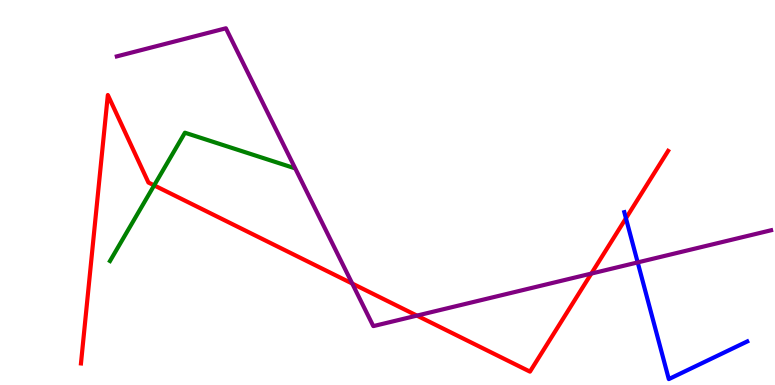[{'lines': ['blue', 'red'], 'intersections': [{'x': 8.08, 'y': 4.33}]}, {'lines': ['green', 'red'], 'intersections': [{'x': 1.99, 'y': 5.18}]}, {'lines': ['purple', 'red'], 'intersections': [{'x': 4.54, 'y': 2.64}, {'x': 5.38, 'y': 1.8}, {'x': 7.63, 'y': 2.89}]}, {'lines': ['blue', 'green'], 'intersections': []}, {'lines': ['blue', 'purple'], 'intersections': [{'x': 8.23, 'y': 3.18}]}, {'lines': ['green', 'purple'], 'intersections': []}]